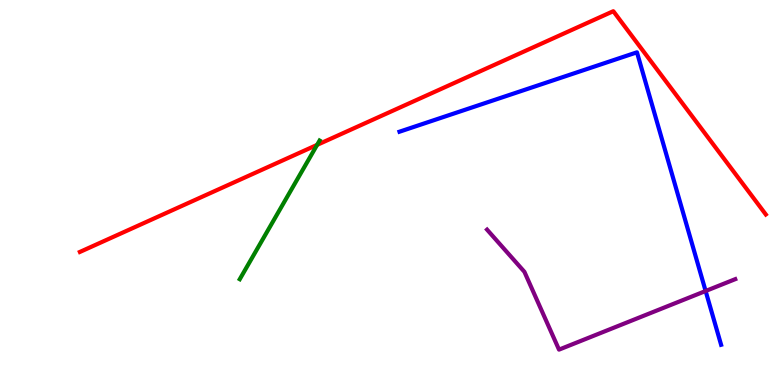[{'lines': ['blue', 'red'], 'intersections': []}, {'lines': ['green', 'red'], 'intersections': [{'x': 4.09, 'y': 6.24}]}, {'lines': ['purple', 'red'], 'intersections': []}, {'lines': ['blue', 'green'], 'intersections': []}, {'lines': ['blue', 'purple'], 'intersections': [{'x': 9.1, 'y': 2.44}]}, {'lines': ['green', 'purple'], 'intersections': []}]